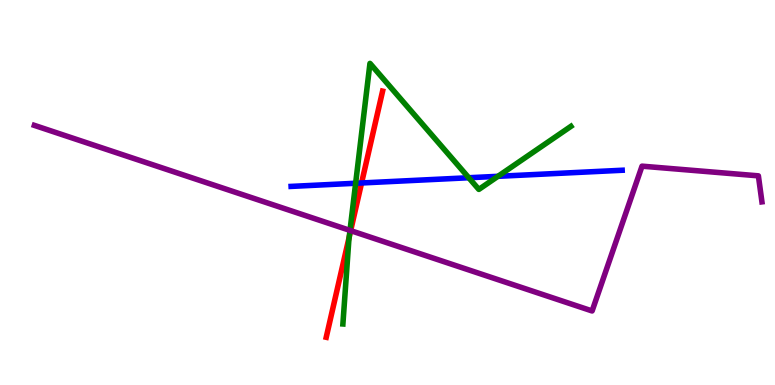[{'lines': ['blue', 'red'], 'intersections': [{'x': 4.67, 'y': 5.25}]}, {'lines': ['green', 'red'], 'intersections': [{'x': 4.51, 'y': 3.85}]}, {'lines': ['purple', 'red'], 'intersections': [{'x': 4.52, 'y': 4.01}]}, {'lines': ['blue', 'green'], 'intersections': [{'x': 4.59, 'y': 5.24}, {'x': 6.05, 'y': 5.38}, {'x': 6.43, 'y': 5.42}]}, {'lines': ['blue', 'purple'], 'intersections': []}, {'lines': ['green', 'purple'], 'intersections': [{'x': 4.52, 'y': 4.02}]}]